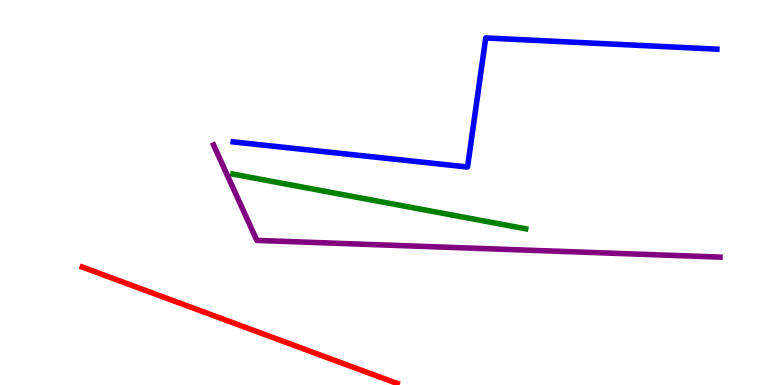[{'lines': ['blue', 'red'], 'intersections': []}, {'lines': ['green', 'red'], 'intersections': []}, {'lines': ['purple', 'red'], 'intersections': []}, {'lines': ['blue', 'green'], 'intersections': []}, {'lines': ['blue', 'purple'], 'intersections': []}, {'lines': ['green', 'purple'], 'intersections': []}]